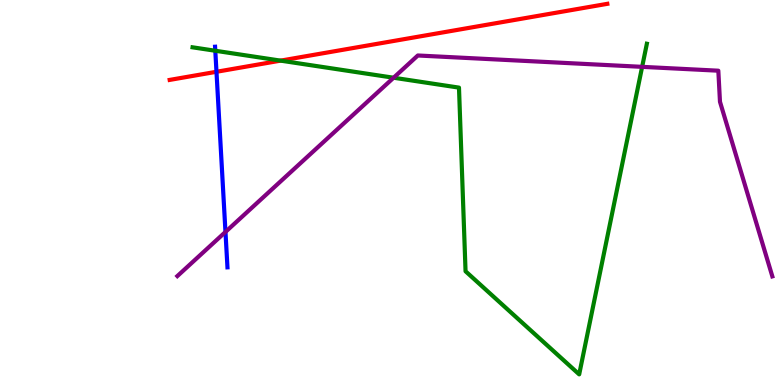[{'lines': ['blue', 'red'], 'intersections': [{'x': 2.79, 'y': 8.14}]}, {'lines': ['green', 'red'], 'intersections': [{'x': 3.62, 'y': 8.43}]}, {'lines': ['purple', 'red'], 'intersections': []}, {'lines': ['blue', 'green'], 'intersections': [{'x': 2.78, 'y': 8.68}]}, {'lines': ['blue', 'purple'], 'intersections': [{'x': 2.91, 'y': 3.98}]}, {'lines': ['green', 'purple'], 'intersections': [{'x': 5.08, 'y': 7.98}, {'x': 8.29, 'y': 8.26}]}]